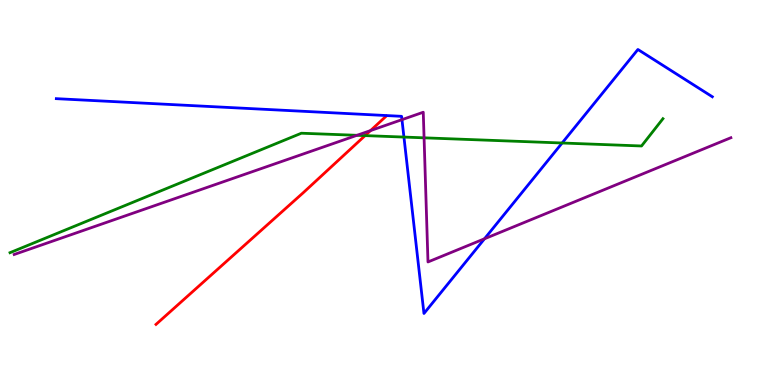[{'lines': ['blue', 'red'], 'intersections': []}, {'lines': ['green', 'red'], 'intersections': [{'x': 4.71, 'y': 6.48}]}, {'lines': ['purple', 'red'], 'intersections': [{'x': 4.78, 'y': 6.61}]}, {'lines': ['blue', 'green'], 'intersections': [{'x': 5.21, 'y': 6.44}, {'x': 7.25, 'y': 6.29}]}, {'lines': ['blue', 'purple'], 'intersections': [{'x': 5.19, 'y': 6.89}, {'x': 6.25, 'y': 3.8}]}, {'lines': ['green', 'purple'], 'intersections': [{'x': 4.61, 'y': 6.49}, {'x': 5.47, 'y': 6.42}]}]